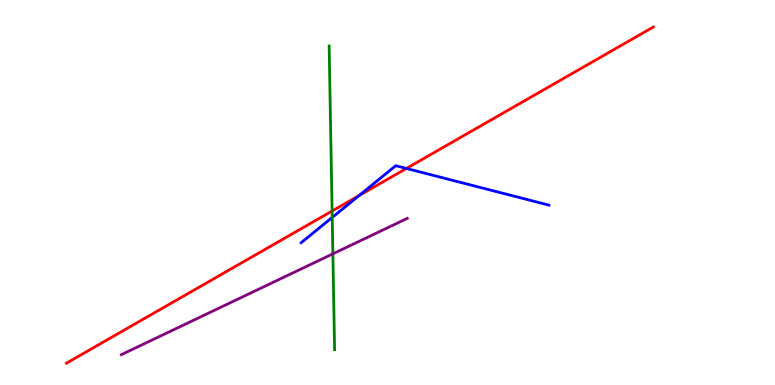[{'lines': ['blue', 'red'], 'intersections': [{'x': 4.63, 'y': 4.92}, {'x': 5.24, 'y': 5.62}]}, {'lines': ['green', 'red'], 'intersections': [{'x': 4.29, 'y': 4.52}]}, {'lines': ['purple', 'red'], 'intersections': []}, {'lines': ['blue', 'green'], 'intersections': [{'x': 4.29, 'y': 4.35}]}, {'lines': ['blue', 'purple'], 'intersections': []}, {'lines': ['green', 'purple'], 'intersections': [{'x': 4.3, 'y': 3.41}]}]